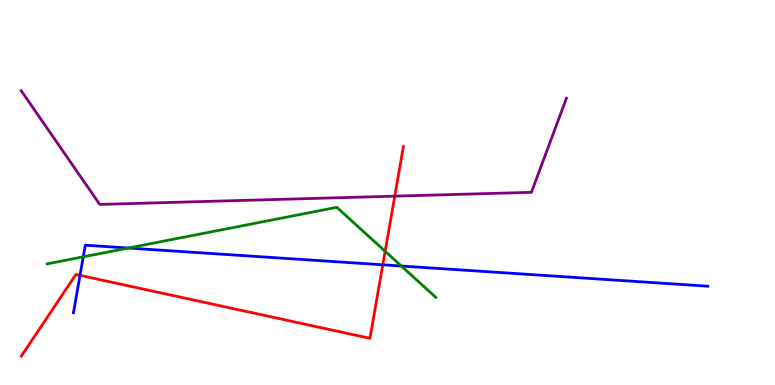[{'lines': ['blue', 'red'], 'intersections': [{'x': 1.03, 'y': 2.85}, {'x': 4.94, 'y': 3.12}]}, {'lines': ['green', 'red'], 'intersections': [{'x': 4.97, 'y': 3.47}]}, {'lines': ['purple', 'red'], 'intersections': [{'x': 5.09, 'y': 4.91}]}, {'lines': ['blue', 'green'], 'intersections': [{'x': 1.07, 'y': 3.33}, {'x': 1.66, 'y': 3.56}, {'x': 5.18, 'y': 3.09}]}, {'lines': ['blue', 'purple'], 'intersections': []}, {'lines': ['green', 'purple'], 'intersections': []}]